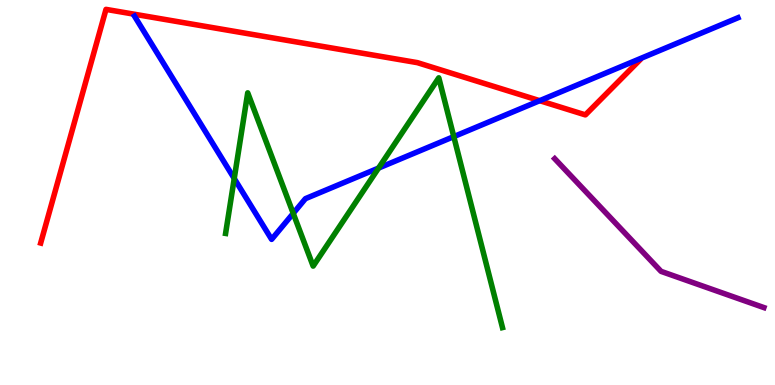[{'lines': ['blue', 'red'], 'intersections': [{'x': 6.96, 'y': 7.38}]}, {'lines': ['green', 'red'], 'intersections': []}, {'lines': ['purple', 'red'], 'intersections': []}, {'lines': ['blue', 'green'], 'intersections': [{'x': 3.02, 'y': 5.36}, {'x': 3.78, 'y': 4.46}, {'x': 4.88, 'y': 5.63}, {'x': 5.86, 'y': 6.45}]}, {'lines': ['blue', 'purple'], 'intersections': []}, {'lines': ['green', 'purple'], 'intersections': []}]